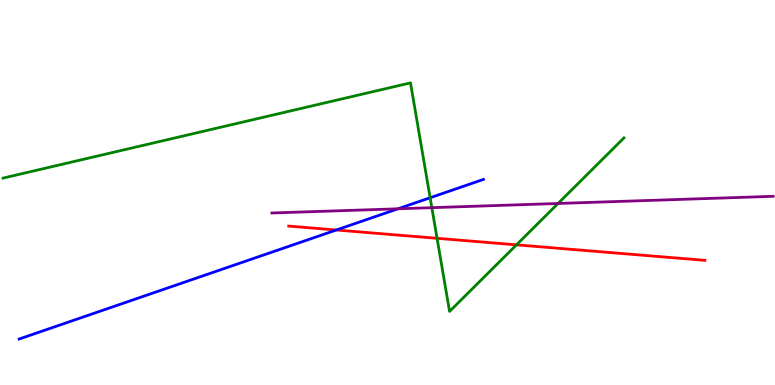[{'lines': ['blue', 'red'], 'intersections': [{'x': 4.34, 'y': 4.03}]}, {'lines': ['green', 'red'], 'intersections': [{'x': 5.64, 'y': 3.81}, {'x': 6.66, 'y': 3.64}]}, {'lines': ['purple', 'red'], 'intersections': []}, {'lines': ['blue', 'green'], 'intersections': [{'x': 5.55, 'y': 4.86}]}, {'lines': ['blue', 'purple'], 'intersections': [{'x': 5.14, 'y': 4.58}]}, {'lines': ['green', 'purple'], 'intersections': [{'x': 5.57, 'y': 4.61}, {'x': 7.2, 'y': 4.72}]}]